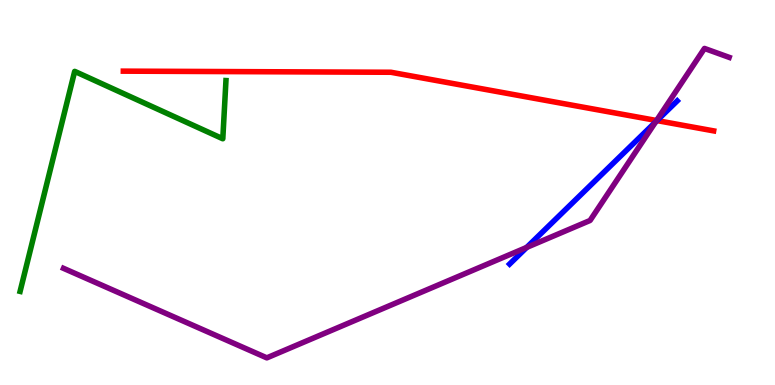[{'lines': ['blue', 'red'], 'intersections': [{'x': 8.48, 'y': 6.87}]}, {'lines': ['green', 'red'], 'intersections': []}, {'lines': ['purple', 'red'], 'intersections': [{'x': 8.47, 'y': 6.87}]}, {'lines': ['blue', 'green'], 'intersections': []}, {'lines': ['blue', 'purple'], 'intersections': [{'x': 6.8, 'y': 3.57}, {'x': 8.46, 'y': 6.83}]}, {'lines': ['green', 'purple'], 'intersections': []}]